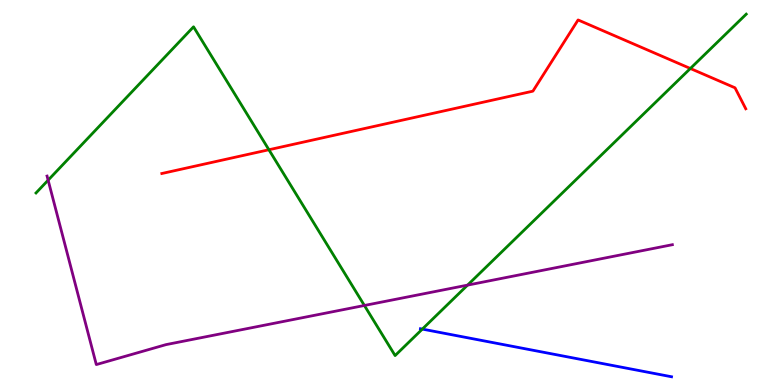[{'lines': ['blue', 'red'], 'intersections': []}, {'lines': ['green', 'red'], 'intersections': [{'x': 3.47, 'y': 6.11}, {'x': 8.91, 'y': 8.22}]}, {'lines': ['purple', 'red'], 'intersections': []}, {'lines': ['blue', 'green'], 'intersections': [{'x': 5.45, 'y': 1.45}]}, {'lines': ['blue', 'purple'], 'intersections': []}, {'lines': ['green', 'purple'], 'intersections': [{'x': 0.621, 'y': 5.32}, {'x': 4.7, 'y': 2.07}, {'x': 6.03, 'y': 2.59}]}]